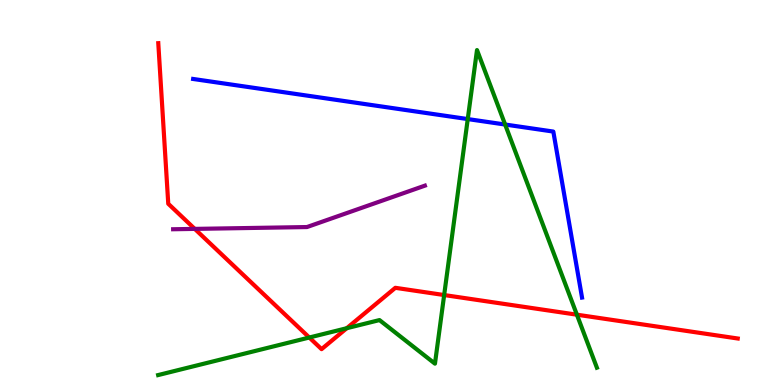[{'lines': ['blue', 'red'], 'intersections': []}, {'lines': ['green', 'red'], 'intersections': [{'x': 3.99, 'y': 1.23}, {'x': 4.47, 'y': 1.48}, {'x': 5.73, 'y': 2.34}, {'x': 7.44, 'y': 1.83}]}, {'lines': ['purple', 'red'], 'intersections': [{'x': 2.51, 'y': 4.05}]}, {'lines': ['blue', 'green'], 'intersections': [{'x': 6.04, 'y': 6.91}, {'x': 6.52, 'y': 6.77}]}, {'lines': ['blue', 'purple'], 'intersections': []}, {'lines': ['green', 'purple'], 'intersections': []}]